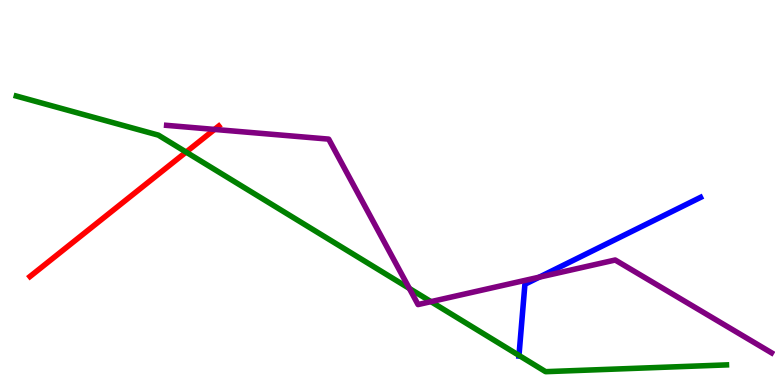[{'lines': ['blue', 'red'], 'intersections': []}, {'lines': ['green', 'red'], 'intersections': [{'x': 2.4, 'y': 6.05}]}, {'lines': ['purple', 'red'], 'intersections': [{'x': 2.77, 'y': 6.64}]}, {'lines': ['blue', 'green'], 'intersections': [{'x': 6.7, 'y': 0.769}]}, {'lines': ['blue', 'purple'], 'intersections': [{'x': 6.96, 'y': 2.8}]}, {'lines': ['green', 'purple'], 'intersections': [{'x': 5.28, 'y': 2.51}, {'x': 5.56, 'y': 2.17}]}]